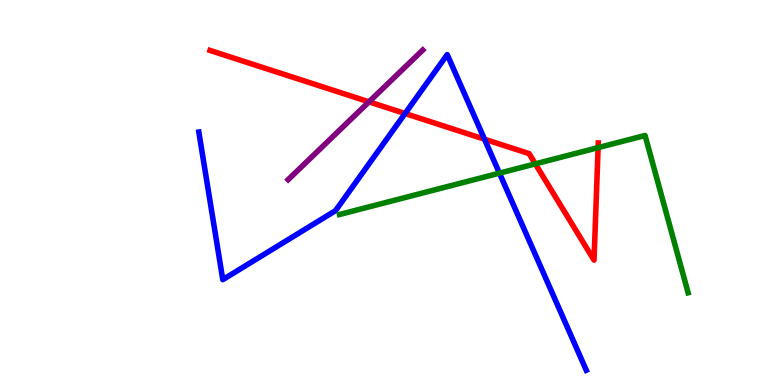[{'lines': ['blue', 'red'], 'intersections': [{'x': 5.23, 'y': 7.05}, {'x': 6.25, 'y': 6.38}]}, {'lines': ['green', 'red'], 'intersections': [{'x': 6.91, 'y': 5.74}, {'x': 7.72, 'y': 6.17}]}, {'lines': ['purple', 'red'], 'intersections': [{'x': 4.76, 'y': 7.35}]}, {'lines': ['blue', 'green'], 'intersections': [{'x': 6.44, 'y': 5.5}]}, {'lines': ['blue', 'purple'], 'intersections': []}, {'lines': ['green', 'purple'], 'intersections': []}]